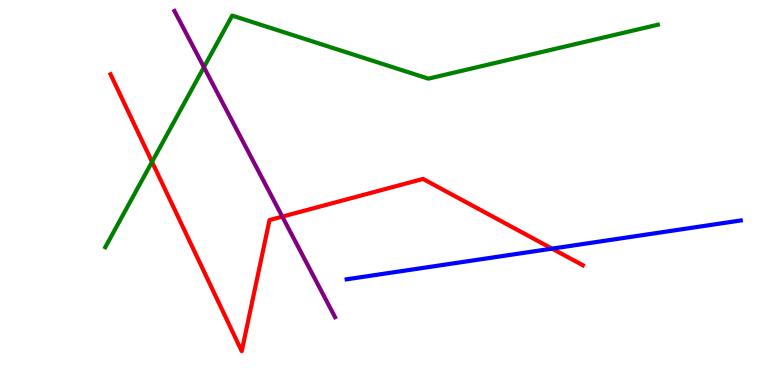[{'lines': ['blue', 'red'], 'intersections': [{'x': 7.12, 'y': 3.54}]}, {'lines': ['green', 'red'], 'intersections': [{'x': 1.96, 'y': 5.8}]}, {'lines': ['purple', 'red'], 'intersections': [{'x': 3.64, 'y': 4.37}]}, {'lines': ['blue', 'green'], 'intersections': []}, {'lines': ['blue', 'purple'], 'intersections': []}, {'lines': ['green', 'purple'], 'intersections': [{'x': 2.63, 'y': 8.26}]}]